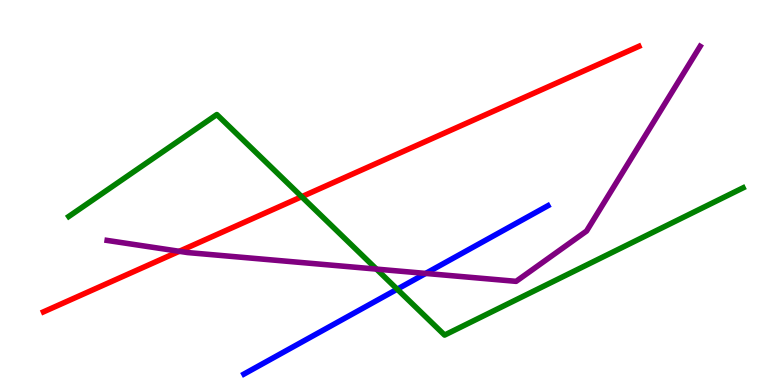[{'lines': ['blue', 'red'], 'intersections': []}, {'lines': ['green', 'red'], 'intersections': [{'x': 3.89, 'y': 4.89}]}, {'lines': ['purple', 'red'], 'intersections': [{'x': 2.31, 'y': 3.47}]}, {'lines': ['blue', 'green'], 'intersections': [{'x': 5.13, 'y': 2.49}]}, {'lines': ['blue', 'purple'], 'intersections': [{'x': 5.49, 'y': 2.9}]}, {'lines': ['green', 'purple'], 'intersections': [{'x': 4.86, 'y': 3.01}]}]